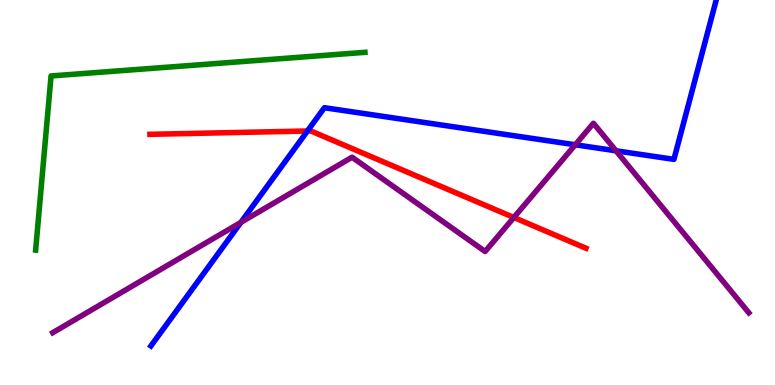[{'lines': ['blue', 'red'], 'intersections': [{'x': 3.97, 'y': 6.6}]}, {'lines': ['green', 'red'], 'intersections': []}, {'lines': ['purple', 'red'], 'intersections': [{'x': 6.63, 'y': 4.35}]}, {'lines': ['blue', 'green'], 'intersections': []}, {'lines': ['blue', 'purple'], 'intersections': [{'x': 3.11, 'y': 4.22}, {'x': 7.42, 'y': 6.24}, {'x': 7.95, 'y': 6.08}]}, {'lines': ['green', 'purple'], 'intersections': []}]